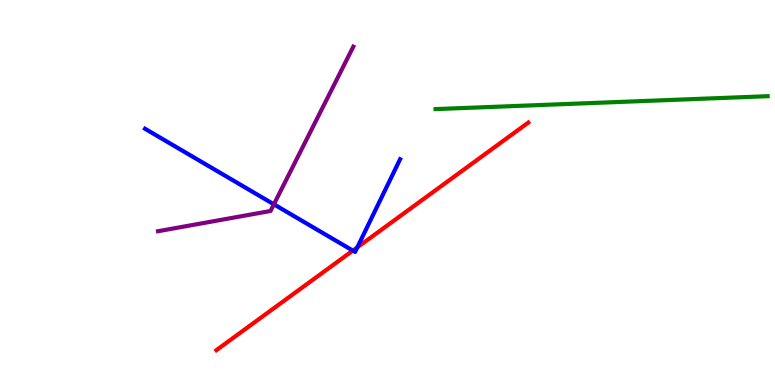[{'lines': ['blue', 'red'], 'intersections': [{'x': 4.55, 'y': 3.49}, {'x': 4.61, 'y': 3.58}]}, {'lines': ['green', 'red'], 'intersections': []}, {'lines': ['purple', 'red'], 'intersections': []}, {'lines': ['blue', 'green'], 'intersections': []}, {'lines': ['blue', 'purple'], 'intersections': [{'x': 3.53, 'y': 4.69}]}, {'lines': ['green', 'purple'], 'intersections': []}]